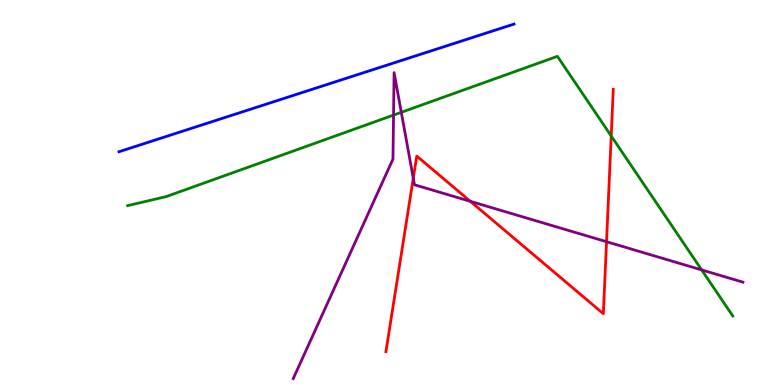[{'lines': ['blue', 'red'], 'intersections': []}, {'lines': ['green', 'red'], 'intersections': [{'x': 7.89, 'y': 6.47}]}, {'lines': ['purple', 'red'], 'intersections': [{'x': 5.33, 'y': 5.37}, {'x': 6.07, 'y': 4.77}, {'x': 7.83, 'y': 3.72}]}, {'lines': ['blue', 'green'], 'intersections': []}, {'lines': ['blue', 'purple'], 'intersections': []}, {'lines': ['green', 'purple'], 'intersections': [{'x': 5.08, 'y': 7.01}, {'x': 5.18, 'y': 7.08}, {'x': 9.05, 'y': 2.99}]}]